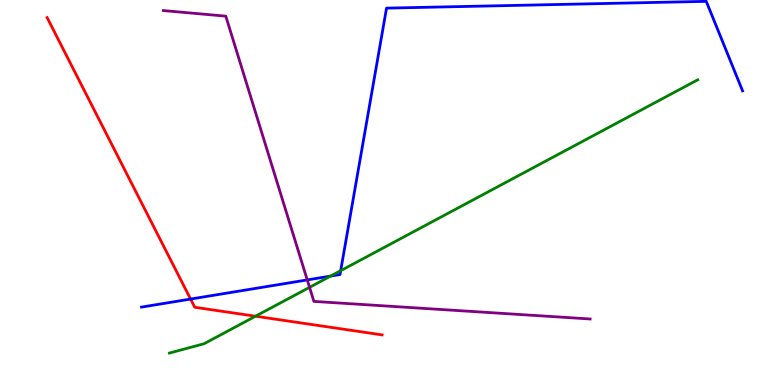[{'lines': ['blue', 'red'], 'intersections': [{'x': 2.46, 'y': 2.23}]}, {'lines': ['green', 'red'], 'intersections': [{'x': 3.3, 'y': 1.79}]}, {'lines': ['purple', 'red'], 'intersections': []}, {'lines': ['blue', 'green'], 'intersections': [{'x': 4.27, 'y': 2.83}, {'x': 4.4, 'y': 2.97}]}, {'lines': ['blue', 'purple'], 'intersections': [{'x': 3.96, 'y': 2.73}]}, {'lines': ['green', 'purple'], 'intersections': [{'x': 3.99, 'y': 2.54}]}]